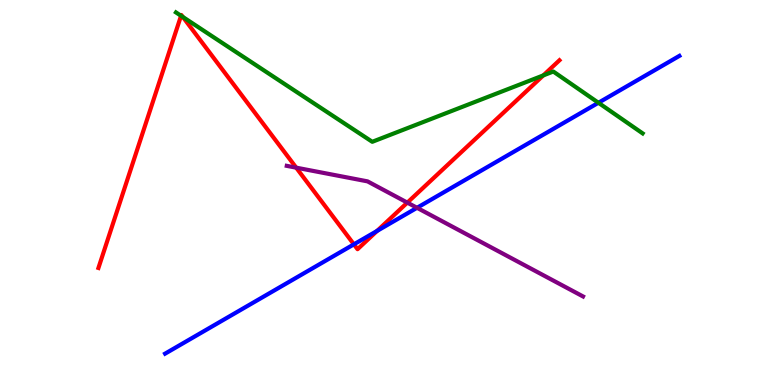[{'lines': ['blue', 'red'], 'intersections': [{'x': 4.57, 'y': 3.65}, {'x': 4.87, 'y': 4.0}]}, {'lines': ['green', 'red'], 'intersections': [{'x': 2.34, 'y': 9.59}, {'x': 2.36, 'y': 9.56}, {'x': 7.01, 'y': 8.04}]}, {'lines': ['purple', 'red'], 'intersections': [{'x': 3.82, 'y': 5.65}, {'x': 5.26, 'y': 4.74}]}, {'lines': ['blue', 'green'], 'intersections': [{'x': 7.72, 'y': 7.33}]}, {'lines': ['blue', 'purple'], 'intersections': [{'x': 5.38, 'y': 4.6}]}, {'lines': ['green', 'purple'], 'intersections': []}]